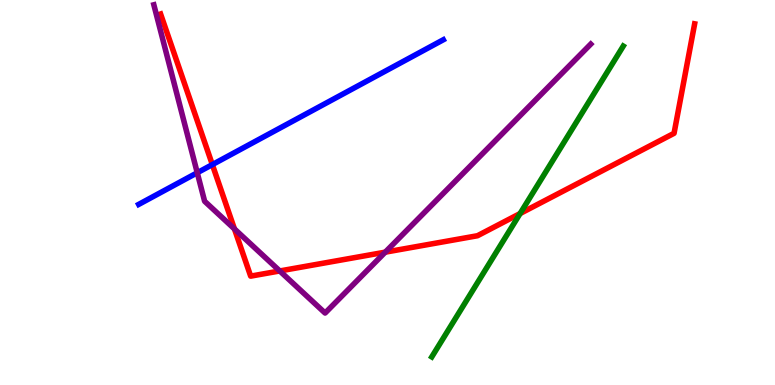[{'lines': ['blue', 'red'], 'intersections': [{'x': 2.74, 'y': 5.72}]}, {'lines': ['green', 'red'], 'intersections': [{'x': 6.71, 'y': 4.45}]}, {'lines': ['purple', 'red'], 'intersections': [{'x': 3.03, 'y': 4.05}, {'x': 3.61, 'y': 2.96}, {'x': 4.97, 'y': 3.45}]}, {'lines': ['blue', 'green'], 'intersections': []}, {'lines': ['blue', 'purple'], 'intersections': [{'x': 2.55, 'y': 5.51}]}, {'lines': ['green', 'purple'], 'intersections': []}]